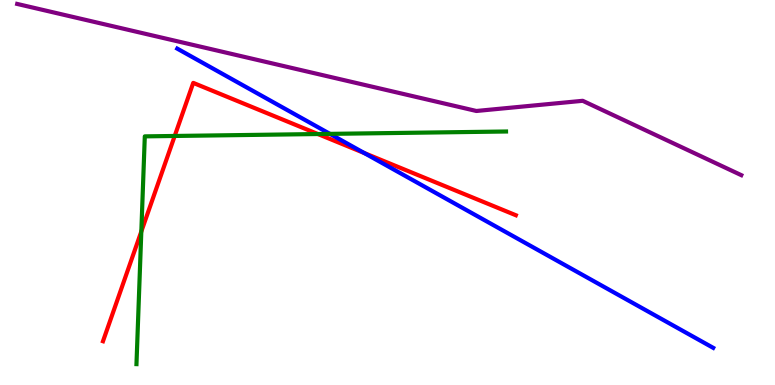[{'lines': ['blue', 'red'], 'intersections': [{'x': 4.7, 'y': 6.02}]}, {'lines': ['green', 'red'], 'intersections': [{'x': 1.82, 'y': 3.99}, {'x': 2.25, 'y': 6.47}, {'x': 4.1, 'y': 6.52}]}, {'lines': ['purple', 'red'], 'intersections': []}, {'lines': ['blue', 'green'], 'intersections': [{'x': 4.26, 'y': 6.52}]}, {'lines': ['blue', 'purple'], 'intersections': []}, {'lines': ['green', 'purple'], 'intersections': []}]